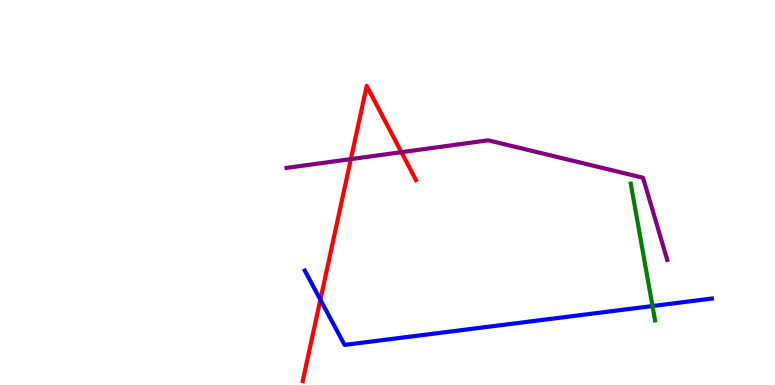[{'lines': ['blue', 'red'], 'intersections': [{'x': 4.13, 'y': 2.22}]}, {'lines': ['green', 'red'], 'intersections': []}, {'lines': ['purple', 'red'], 'intersections': [{'x': 4.53, 'y': 5.87}, {'x': 5.18, 'y': 6.05}]}, {'lines': ['blue', 'green'], 'intersections': [{'x': 8.42, 'y': 2.05}]}, {'lines': ['blue', 'purple'], 'intersections': []}, {'lines': ['green', 'purple'], 'intersections': []}]